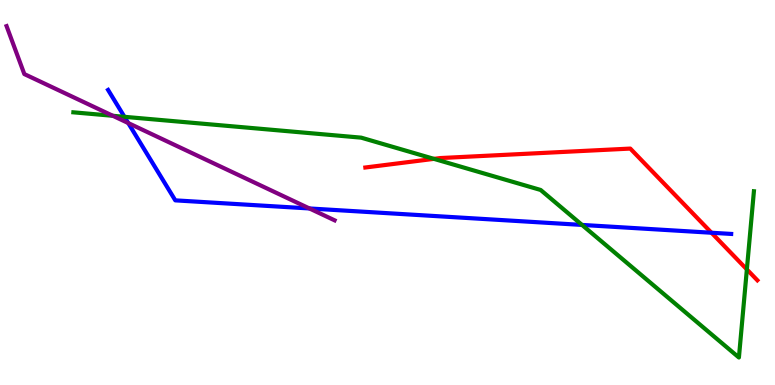[{'lines': ['blue', 'red'], 'intersections': [{'x': 9.18, 'y': 3.95}]}, {'lines': ['green', 'red'], 'intersections': [{'x': 5.6, 'y': 5.87}, {'x': 9.64, 'y': 3.0}]}, {'lines': ['purple', 'red'], 'intersections': []}, {'lines': ['blue', 'green'], 'intersections': [{'x': 1.61, 'y': 6.97}, {'x': 7.51, 'y': 4.16}]}, {'lines': ['blue', 'purple'], 'intersections': [{'x': 1.65, 'y': 6.8}, {'x': 3.99, 'y': 4.59}]}, {'lines': ['green', 'purple'], 'intersections': [{'x': 1.46, 'y': 6.99}]}]